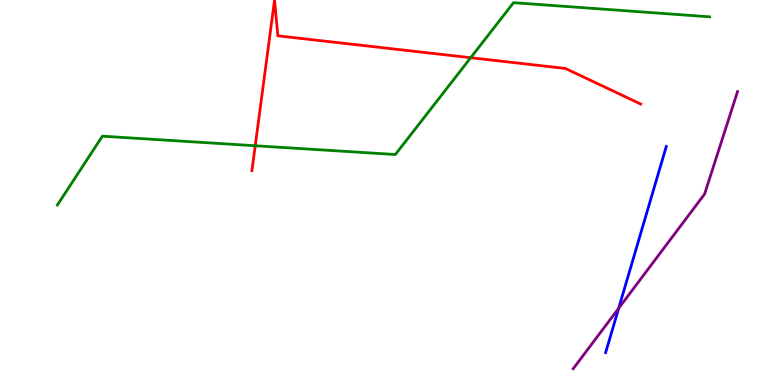[{'lines': ['blue', 'red'], 'intersections': []}, {'lines': ['green', 'red'], 'intersections': [{'x': 3.29, 'y': 6.21}, {'x': 6.07, 'y': 8.5}]}, {'lines': ['purple', 'red'], 'intersections': []}, {'lines': ['blue', 'green'], 'intersections': []}, {'lines': ['blue', 'purple'], 'intersections': [{'x': 7.98, 'y': 1.99}]}, {'lines': ['green', 'purple'], 'intersections': []}]